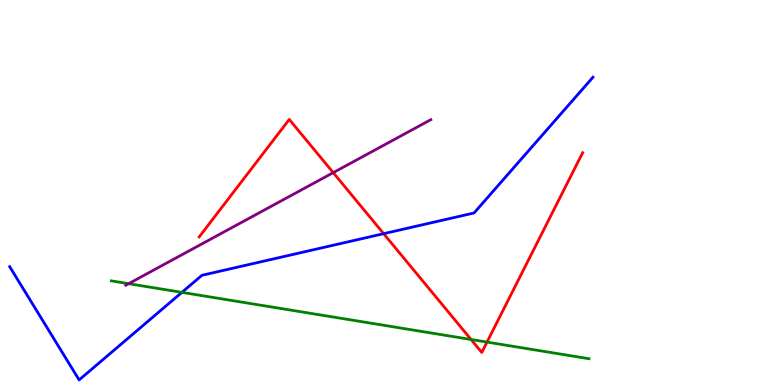[{'lines': ['blue', 'red'], 'intersections': [{'x': 4.95, 'y': 3.93}]}, {'lines': ['green', 'red'], 'intersections': [{'x': 6.08, 'y': 1.18}, {'x': 6.28, 'y': 1.11}]}, {'lines': ['purple', 'red'], 'intersections': [{'x': 4.3, 'y': 5.52}]}, {'lines': ['blue', 'green'], 'intersections': [{'x': 2.35, 'y': 2.41}]}, {'lines': ['blue', 'purple'], 'intersections': []}, {'lines': ['green', 'purple'], 'intersections': [{'x': 1.66, 'y': 2.63}]}]